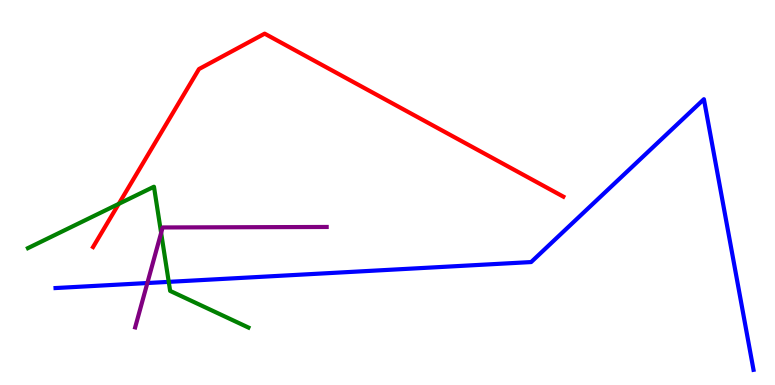[{'lines': ['blue', 'red'], 'intersections': []}, {'lines': ['green', 'red'], 'intersections': [{'x': 1.53, 'y': 4.7}]}, {'lines': ['purple', 'red'], 'intersections': []}, {'lines': ['blue', 'green'], 'intersections': [{'x': 2.18, 'y': 2.68}]}, {'lines': ['blue', 'purple'], 'intersections': [{'x': 1.9, 'y': 2.65}]}, {'lines': ['green', 'purple'], 'intersections': [{'x': 2.08, 'y': 3.95}]}]